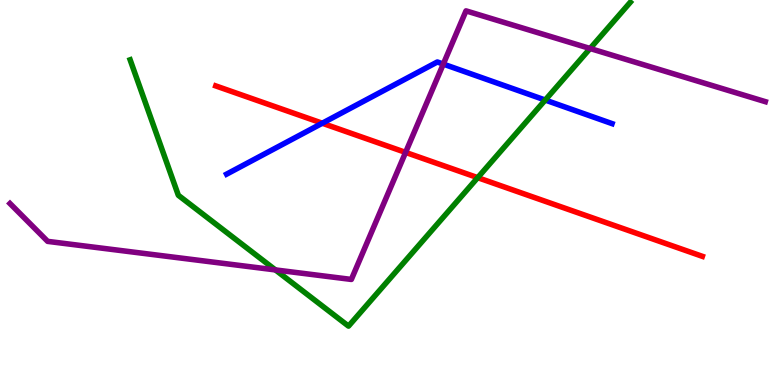[{'lines': ['blue', 'red'], 'intersections': [{'x': 4.16, 'y': 6.8}]}, {'lines': ['green', 'red'], 'intersections': [{'x': 6.16, 'y': 5.39}]}, {'lines': ['purple', 'red'], 'intersections': [{'x': 5.23, 'y': 6.04}]}, {'lines': ['blue', 'green'], 'intersections': [{'x': 7.04, 'y': 7.4}]}, {'lines': ['blue', 'purple'], 'intersections': [{'x': 5.72, 'y': 8.34}]}, {'lines': ['green', 'purple'], 'intersections': [{'x': 3.55, 'y': 2.99}, {'x': 7.61, 'y': 8.74}]}]